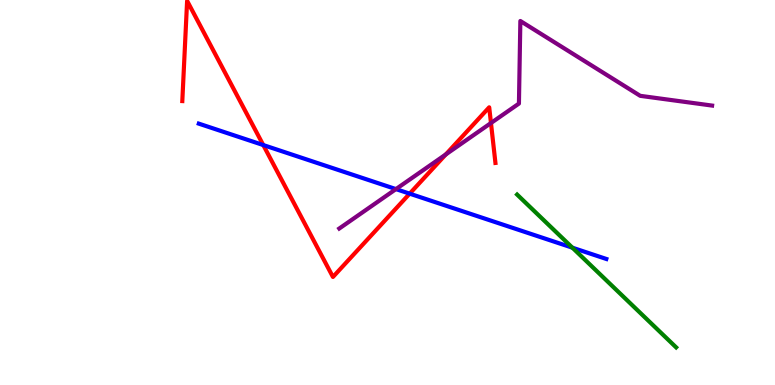[{'lines': ['blue', 'red'], 'intersections': [{'x': 3.4, 'y': 6.23}, {'x': 5.29, 'y': 4.97}]}, {'lines': ['green', 'red'], 'intersections': []}, {'lines': ['purple', 'red'], 'intersections': [{'x': 5.75, 'y': 5.99}, {'x': 6.34, 'y': 6.8}]}, {'lines': ['blue', 'green'], 'intersections': [{'x': 7.39, 'y': 3.57}]}, {'lines': ['blue', 'purple'], 'intersections': [{'x': 5.11, 'y': 5.09}]}, {'lines': ['green', 'purple'], 'intersections': []}]